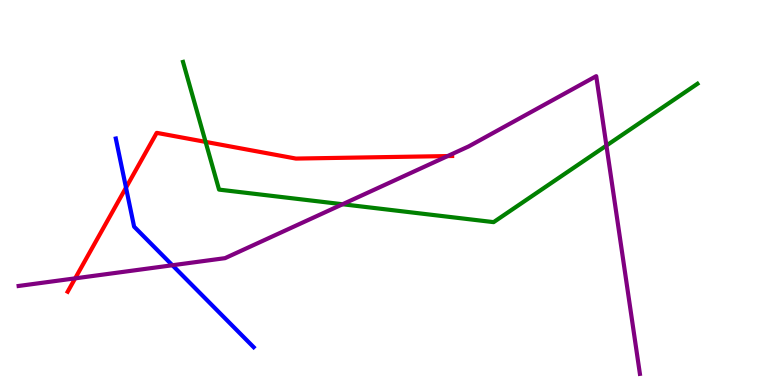[{'lines': ['blue', 'red'], 'intersections': [{'x': 1.63, 'y': 5.13}]}, {'lines': ['green', 'red'], 'intersections': [{'x': 2.65, 'y': 6.31}]}, {'lines': ['purple', 'red'], 'intersections': [{'x': 0.97, 'y': 2.77}, {'x': 5.78, 'y': 5.95}]}, {'lines': ['blue', 'green'], 'intersections': []}, {'lines': ['blue', 'purple'], 'intersections': [{'x': 2.22, 'y': 3.11}]}, {'lines': ['green', 'purple'], 'intersections': [{'x': 4.42, 'y': 4.69}, {'x': 7.82, 'y': 6.22}]}]